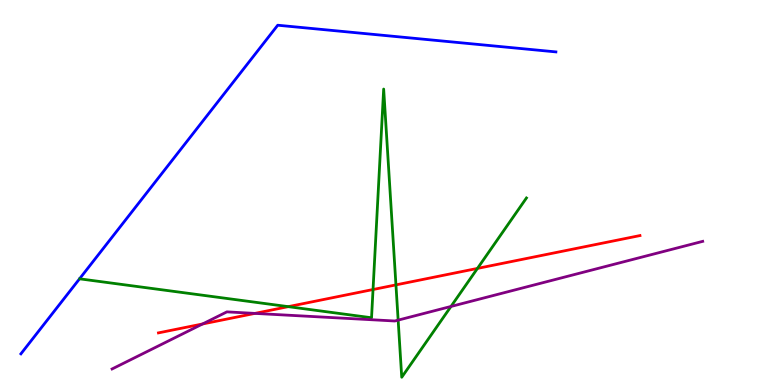[{'lines': ['blue', 'red'], 'intersections': []}, {'lines': ['green', 'red'], 'intersections': [{'x': 3.72, 'y': 2.04}, {'x': 4.81, 'y': 2.48}, {'x': 5.11, 'y': 2.6}, {'x': 6.16, 'y': 3.03}]}, {'lines': ['purple', 'red'], 'intersections': [{'x': 2.61, 'y': 1.59}, {'x': 3.29, 'y': 1.86}]}, {'lines': ['blue', 'green'], 'intersections': []}, {'lines': ['blue', 'purple'], 'intersections': []}, {'lines': ['green', 'purple'], 'intersections': [{'x': 5.14, 'y': 1.69}, {'x': 5.82, 'y': 2.04}]}]